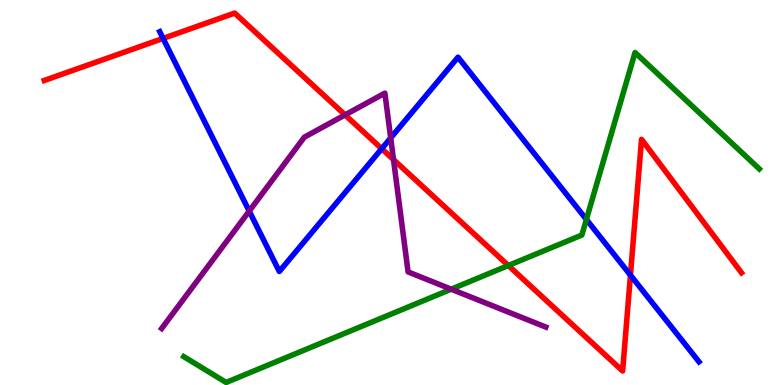[{'lines': ['blue', 'red'], 'intersections': [{'x': 2.1, 'y': 9.0}, {'x': 4.93, 'y': 6.14}, {'x': 8.13, 'y': 2.85}]}, {'lines': ['green', 'red'], 'intersections': [{'x': 6.56, 'y': 3.1}]}, {'lines': ['purple', 'red'], 'intersections': [{'x': 4.45, 'y': 7.02}, {'x': 5.08, 'y': 5.85}]}, {'lines': ['blue', 'green'], 'intersections': [{'x': 7.57, 'y': 4.3}]}, {'lines': ['blue', 'purple'], 'intersections': [{'x': 3.22, 'y': 4.52}, {'x': 5.04, 'y': 6.42}]}, {'lines': ['green', 'purple'], 'intersections': [{'x': 5.82, 'y': 2.49}]}]